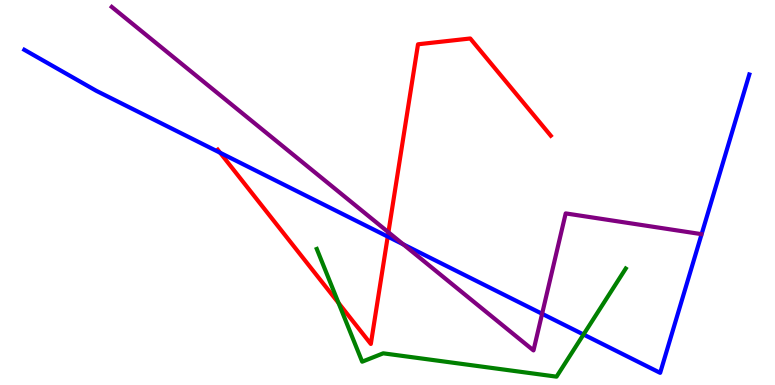[{'lines': ['blue', 'red'], 'intersections': [{'x': 2.84, 'y': 6.03}, {'x': 5.0, 'y': 3.86}]}, {'lines': ['green', 'red'], 'intersections': [{'x': 4.37, 'y': 2.13}]}, {'lines': ['purple', 'red'], 'intersections': [{'x': 5.01, 'y': 3.97}]}, {'lines': ['blue', 'green'], 'intersections': [{'x': 7.53, 'y': 1.31}]}, {'lines': ['blue', 'purple'], 'intersections': [{'x': 5.2, 'y': 3.65}, {'x': 6.99, 'y': 1.85}]}, {'lines': ['green', 'purple'], 'intersections': []}]